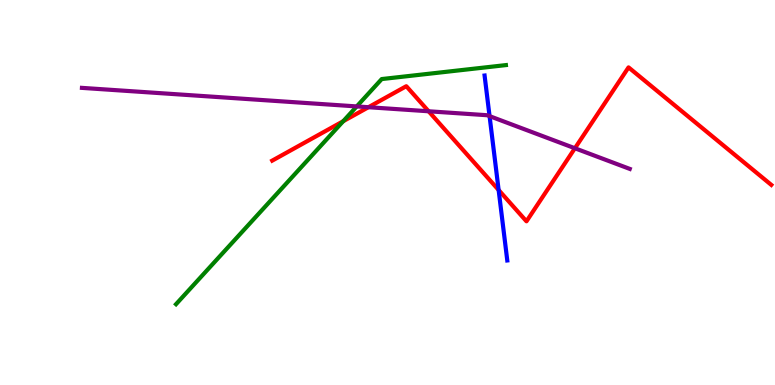[{'lines': ['blue', 'red'], 'intersections': [{'x': 6.43, 'y': 5.06}]}, {'lines': ['green', 'red'], 'intersections': [{'x': 4.43, 'y': 6.85}]}, {'lines': ['purple', 'red'], 'intersections': [{'x': 4.75, 'y': 7.22}, {'x': 5.53, 'y': 7.11}, {'x': 7.42, 'y': 6.15}]}, {'lines': ['blue', 'green'], 'intersections': []}, {'lines': ['blue', 'purple'], 'intersections': [{'x': 6.32, 'y': 6.98}]}, {'lines': ['green', 'purple'], 'intersections': [{'x': 4.6, 'y': 7.24}]}]